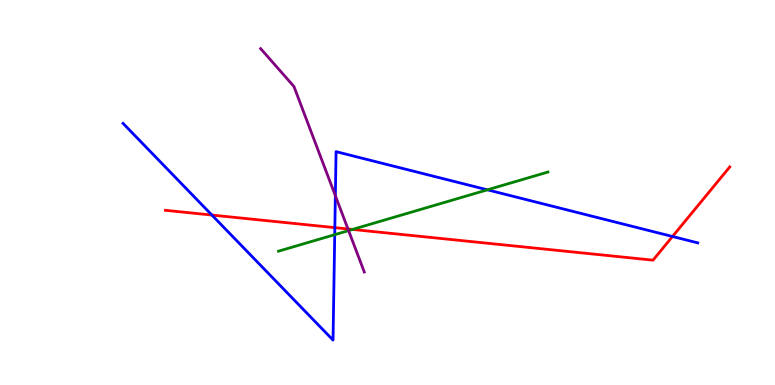[{'lines': ['blue', 'red'], 'intersections': [{'x': 2.73, 'y': 4.41}, {'x': 4.32, 'y': 4.09}, {'x': 8.68, 'y': 3.86}]}, {'lines': ['green', 'red'], 'intersections': [{'x': 4.55, 'y': 4.04}]}, {'lines': ['purple', 'red'], 'intersections': [{'x': 4.49, 'y': 4.05}]}, {'lines': ['blue', 'green'], 'intersections': [{'x': 4.32, 'y': 3.9}, {'x': 6.29, 'y': 5.07}]}, {'lines': ['blue', 'purple'], 'intersections': [{'x': 4.33, 'y': 4.92}]}, {'lines': ['green', 'purple'], 'intersections': [{'x': 4.5, 'y': 4.01}]}]